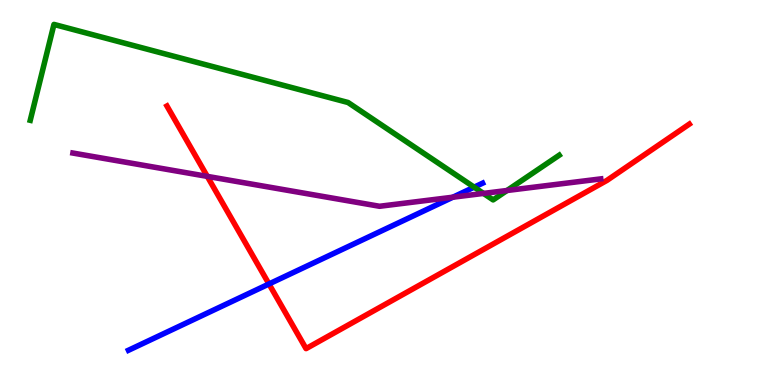[{'lines': ['blue', 'red'], 'intersections': [{'x': 3.47, 'y': 2.62}]}, {'lines': ['green', 'red'], 'intersections': []}, {'lines': ['purple', 'red'], 'intersections': [{'x': 2.67, 'y': 5.42}]}, {'lines': ['blue', 'green'], 'intersections': [{'x': 6.12, 'y': 5.14}]}, {'lines': ['blue', 'purple'], 'intersections': [{'x': 5.84, 'y': 4.88}]}, {'lines': ['green', 'purple'], 'intersections': [{'x': 6.24, 'y': 4.98}, {'x': 6.54, 'y': 5.05}]}]